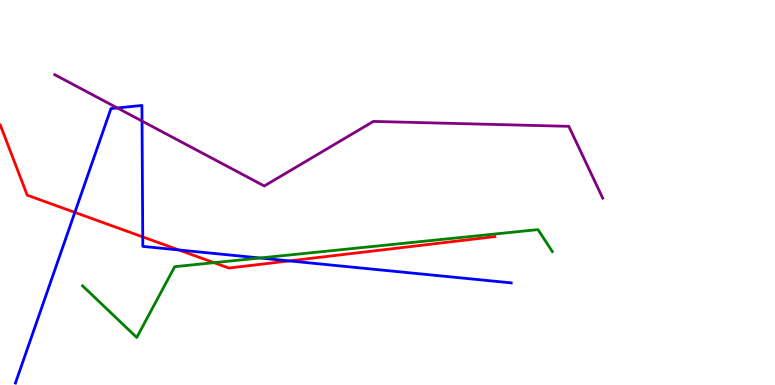[{'lines': ['blue', 'red'], 'intersections': [{'x': 0.966, 'y': 4.48}, {'x': 1.84, 'y': 3.85}, {'x': 2.31, 'y': 3.51}, {'x': 3.73, 'y': 3.22}]}, {'lines': ['green', 'red'], 'intersections': [{'x': 2.76, 'y': 3.18}]}, {'lines': ['purple', 'red'], 'intersections': []}, {'lines': ['blue', 'green'], 'intersections': [{'x': 3.35, 'y': 3.3}]}, {'lines': ['blue', 'purple'], 'intersections': [{'x': 1.51, 'y': 7.2}, {'x': 1.83, 'y': 6.86}]}, {'lines': ['green', 'purple'], 'intersections': []}]